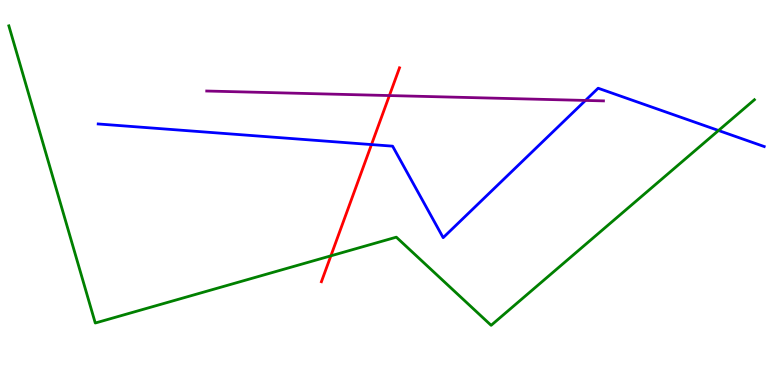[{'lines': ['blue', 'red'], 'intersections': [{'x': 4.79, 'y': 6.24}]}, {'lines': ['green', 'red'], 'intersections': [{'x': 4.27, 'y': 3.35}]}, {'lines': ['purple', 'red'], 'intersections': [{'x': 5.02, 'y': 7.52}]}, {'lines': ['blue', 'green'], 'intersections': [{'x': 9.27, 'y': 6.61}]}, {'lines': ['blue', 'purple'], 'intersections': [{'x': 7.55, 'y': 7.39}]}, {'lines': ['green', 'purple'], 'intersections': []}]